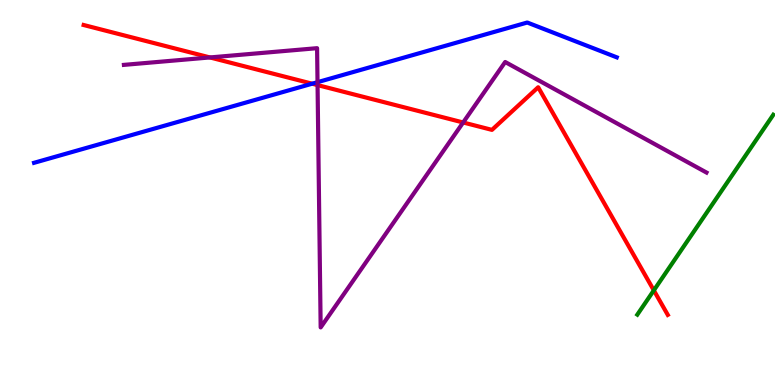[{'lines': ['blue', 'red'], 'intersections': [{'x': 4.03, 'y': 7.83}]}, {'lines': ['green', 'red'], 'intersections': [{'x': 8.44, 'y': 2.46}]}, {'lines': ['purple', 'red'], 'intersections': [{'x': 2.71, 'y': 8.51}, {'x': 4.1, 'y': 7.79}, {'x': 5.98, 'y': 6.82}]}, {'lines': ['blue', 'green'], 'intersections': []}, {'lines': ['blue', 'purple'], 'intersections': [{'x': 4.1, 'y': 7.87}]}, {'lines': ['green', 'purple'], 'intersections': []}]